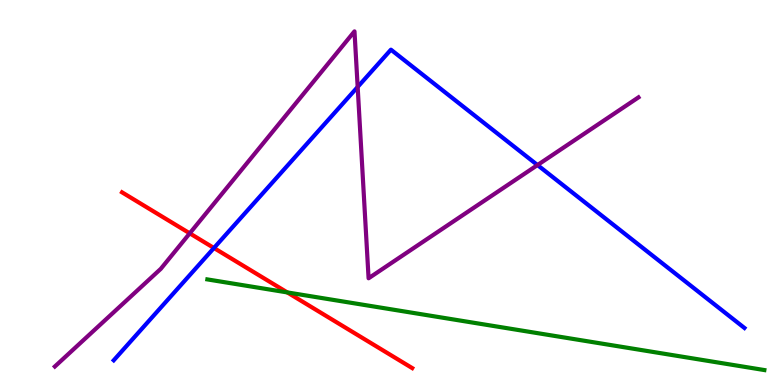[{'lines': ['blue', 'red'], 'intersections': [{'x': 2.76, 'y': 3.56}]}, {'lines': ['green', 'red'], 'intersections': [{'x': 3.71, 'y': 2.4}]}, {'lines': ['purple', 'red'], 'intersections': [{'x': 2.45, 'y': 3.94}]}, {'lines': ['blue', 'green'], 'intersections': []}, {'lines': ['blue', 'purple'], 'intersections': [{'x': 4.62, 'y': 7.74}, {'x': 6.94, 'y': 5.71}]}, {'lines': ['green', 'purple'], 'intersections': []}]